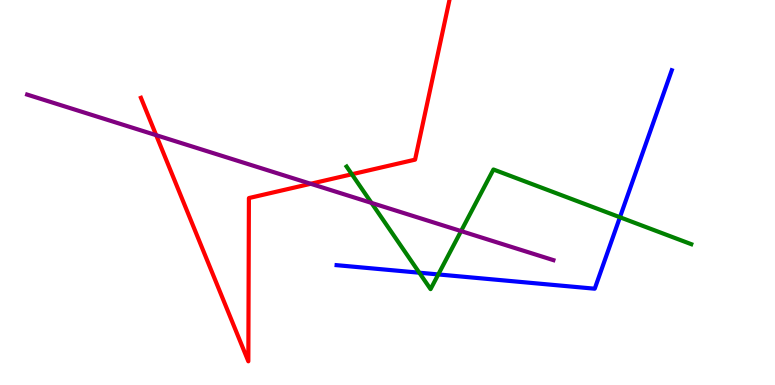[{'lines': ['blue', 'red'], 'intersections': []}, {'lines': ['green', 'red'], 'intersections': [{'x': 4.54, 'y': 5.47}]}, {'lines': ['purple', 'red'], 'intersections': [{'x': 2.02, 'y': 6.49}, {'x': 4.01, 'y': 5.23}]}, {'lines': ['blue', 'green'], 'intersections': [{'x': 5.41, 'y': 2.92}, {'x': 5.66, 'y': 2.87}, {'x': 8.0, 'y': 4.36}]}, {'lines': ['blue', 'purple'], 'intersections': []}, {'lines': ['green', 'purple'], 'intersections': [{'x': 4.79, 'y': 4.73}, {'x': 5.95, 'y': 4.0}]}]